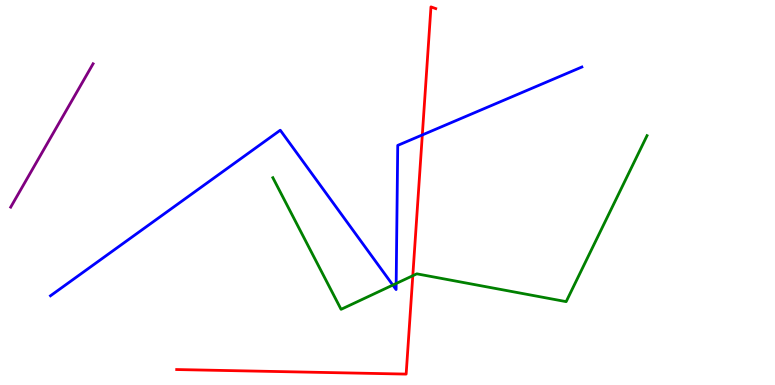[{'lines': ['blue', 'red'], 'intersections': [{'x': 5.45, 'y': 6.5}]}, {'lines': ['green', 'red'], 'intersections': [{'x': 5.33, 'y': 2.84}]}, {'lines': ['purple', 'red'], 'intersections': []}, {'lines': ['blue', 'green'], 'intersections': [{'x': 5.07, 'y': 2.6}, {'x': 5.11, 'y': 2.64}]}, {'lines': ['blue', 'purple'], 'intersections': []}, {'lines': ['green', 'purple'], 'intersections': []}]